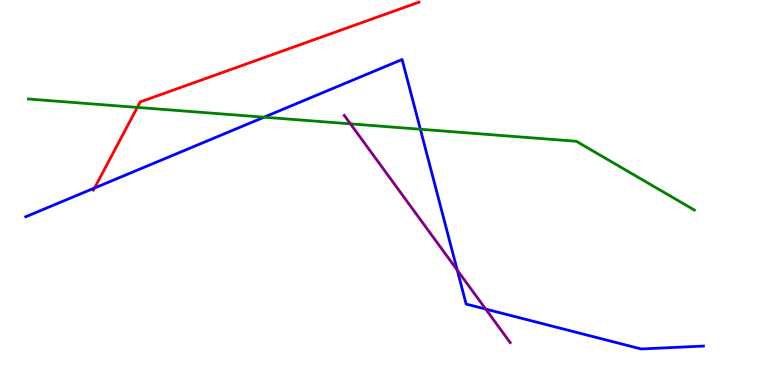[{'lines': ['blue', 'red'], 'intersections': [{'x': 1.22, 'y': 5.12}]}, {'lines': ['green', 'red'], 'intersections': [{'x': 1.77, 'y': 7.21}]}, {'lines': ['purple', 'red'], 'intersections': []}, {'lines': ['blue', 'green'], 'intersections': [{'x': 3.41, 'y': 6.96}, {'x': 5.42, 'y': 6.64}]}, {'lines': ['blue', 'purple'], 'intersections': [{'x': 5.9, 'y': 2.98}, {'x': 6.27, 'y': 1.97}]}, {'lines': ['green', 'purple'], 'intersections': [{'x': 4.52, 'y': 6.78}]}]